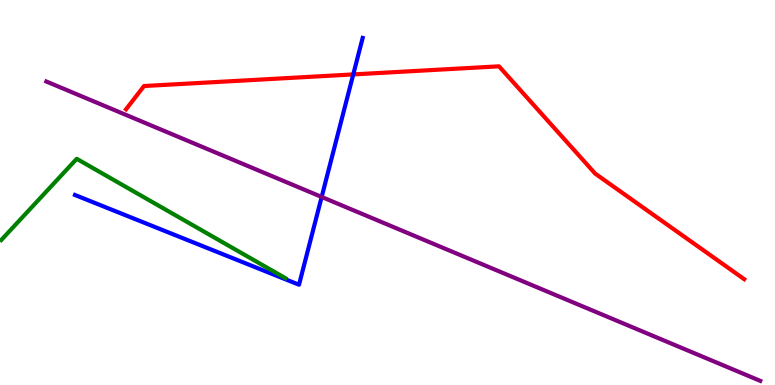[{'lines': ['blue', 'red'], 'intersections': [{'x': 4.56, 'y': 8.07}]}, {'lines': ['green', 'red'], 'intersections': []}, {'lines': ['purple', 'red'], 'intersections': []}, {'lines': ['blue', 'green'], 'intersections': []}, {'lines': ['blue', 'purple'], 'intersections': [{'x': 4.15, 'y': 4.88}]}, {'lines': ['green', 'purple'], 'intersections': []}]